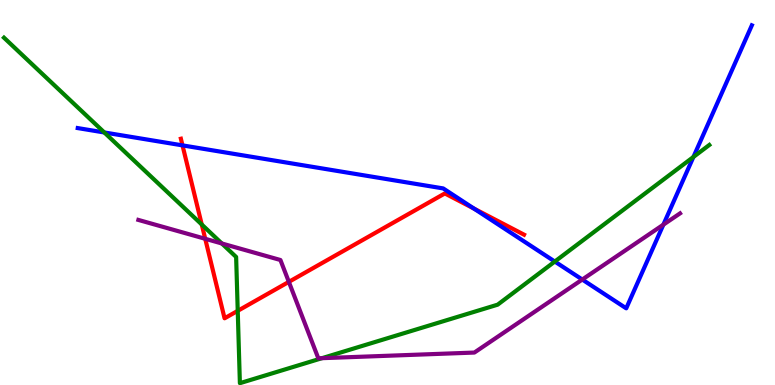[{'lines': ['blue', 'red'], 'intersections': [{'x': 2.35, 'y': 6.22}, {'x': 6.12, 'y': 4.58}]}, {'lines': ['green', 'red'], 'intersections': [{'x': 2.6, 'y': 4.17}, {'x': 3.07, 'y': 1.93}]}, {'lines': ['purple', 'red'], 'intersections': [{'x': 2.65, 'y': 3.8}, {'x': 3.73, 'y': 2.68}]}, {'lines': ['blue', 'green'], 'intersections': [{'x': 1.35, 'y': 6.56}, {'x': 7.16, 'y': 3.21}, {'x': 8.95, 'y': 5.92}]}, {'lines': ['blue', 'purple'], 'intersections': [{'x': 7.51, 'y': 2.74}, {'x': 8.56, 'y': 4.16}]}, {'lines': ['green', 'purple'], 'intersections': [{'x': 2.86, 'y': 3.68}, {'x': 4.15, 'y': 0.697}]}]